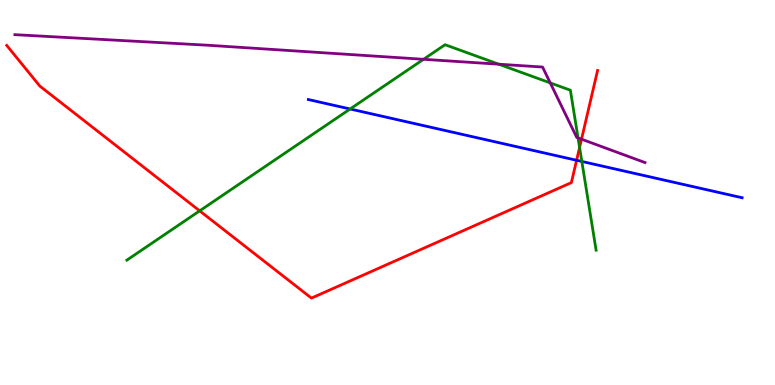[{'lines': ['blue', 'red'], 'intersections': [{'x': 7.44, 'y': 5.84}]}, {'lines': ['green', 'red'], 'intersections': [{'x': 2.58, 'y': 4.52}, {'x': 7.48, 'y': 6.17}]}, {'lines': ['purple', 'red'], 'intersections': [{'x': 7.5, 'y': 6.38}]}, {'lines': ['blue', 'green'], 'intersections': [{'x': 4.52, 'y': 7.17}, {'x': 7.51, 'y': 5.81}]}, {'lines': ['blue', 'purple'], 'intersections': []}, {'lines': ['green', 'purple'], 'intersections': [{'x': 5.47, 'y': 8.46}, {'x': 6.44, 'y': 8.33}, {'x': 7.1, 'y': 7.85}, {'x': 7.46, 'y': 6.42}]}]